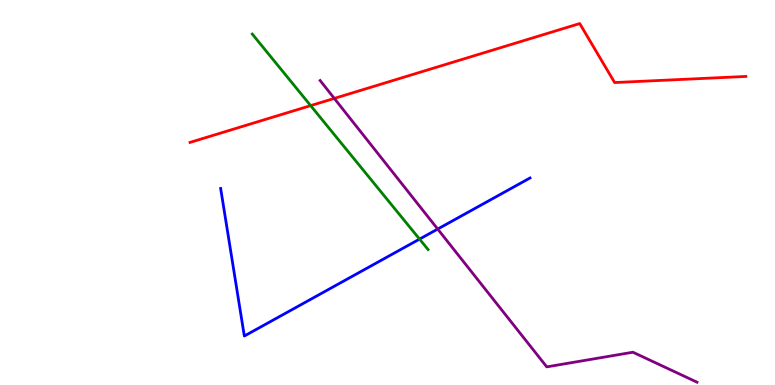[{'lines': ['blue', 'red'], 'intersections': []}, {'lines': ['green', 'red'], 'intersections': [{'x': 4.01, 'y': 7.26}]}, {'lines': ['purple', 'red'], 'intersections': [{'x': 4.31, 'y': 7.44}]}, {'lines': ['blue', 'green'], 'intersections': [{'x': 5.41, 'y': 3.79}]}, {'lines': ['blue', 'purple'], 'intersections': [{'x': 5.65, 'y': 4.05}]}, {'lines': ['green', 'purple'], 'intersections': []}]